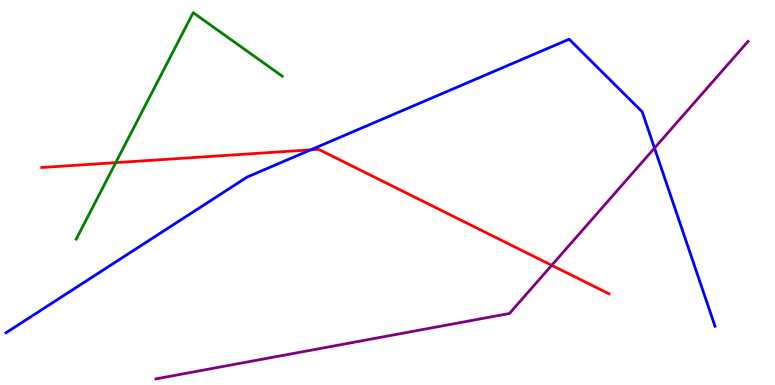[{'lines': ['blue', 'red'], 'intersections': [{'x': 4.01, 'y': 6.11}]}, {'lines': ['green', 'red'], 'intersections': [{'x': 1.49, 'y': 5.78}]}, {'lines': ['purple', 'red'], 'intersections': [{'x': 7.12, 'y': 3.11}]}, {'lines': ['blue', 'green'], 'intersections': []}, {'lines': ['blue', 'purple'], 'intersections': [{'x': 8.45, 'y': 6.15}]}, {'lines': ['green', 'purple'], 'intersections': []}]